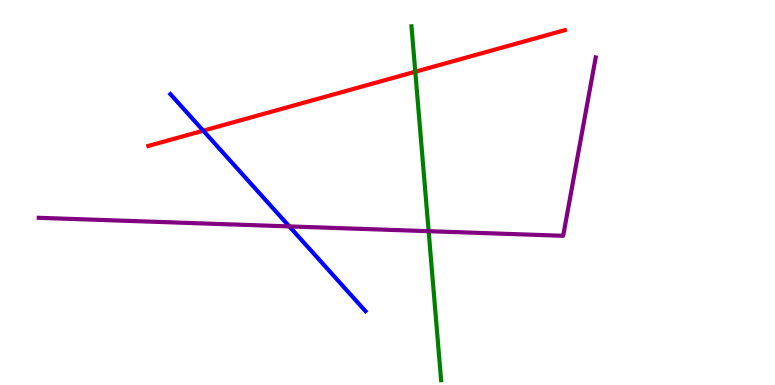[{'lines': ['blue', 'red'], 'intersections': [{'x': 2.62, 'y': 6.61}]}, {'lines': ['green', 'red'], 'intersections': [{'x': 5.36, 'y': 8.14}]}, {'lines': ['purple', 'red'], 'intersections': []}, {'lines': ['blue', 'green'], 'intersections': []}, {'lines': ['blue', 'purple'], 'intersections': [{'x': 3.73, 'y': 4.12}]}, {'lines': ['green', 'purple'], 'intersections': [{'x': 5.53, 'y': 4.0}]}]